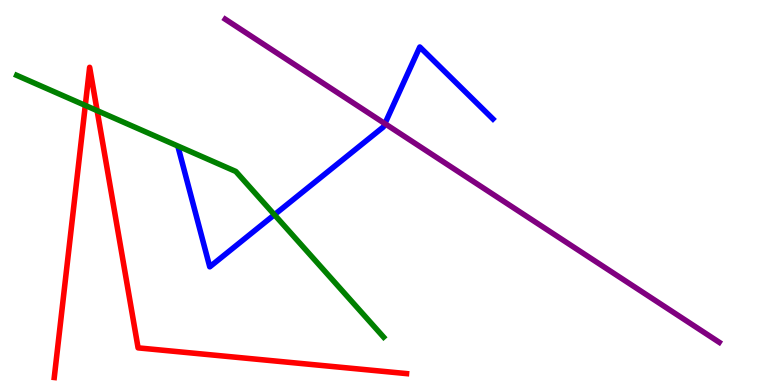[{'lines': ['blue', 'red'], 'intersections': []}, {'lines': ['green', 'red'], 'intersections': [{'x': 1.1, 'y': 7.26}, {'x': 1.25, 'y': 7.13}]}, {'lines': ['purple', 'red'], 'intersections': []}, {'lines': ['blue', 'green'], 'intersections': [{'x': 3.54, 'y': 4.42}]}, {'lines': ['blue', 'purple'], 'intersections': [{'x': 4.97, 'y': 6.79}]}, {'lines': ['green', 'purple'], 'intersections': []}]